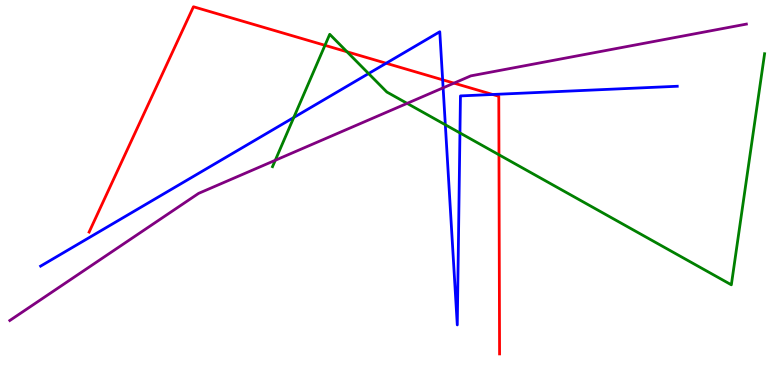[{'lines': ['blue', 'red'], 'intersections': [{'x': 4.98, 'y': 8.36}, {'x': 5.71, 'y': 7.93}, {'x': 6.36, 'y': 7.55}]}, {'lines': ['green', 'red'], 'intersections': [{'x': 4.19, 'y': 8.82}, {'x': 4.48, 'y': 8.66}, {'x': 6.44, 'y': 5.98}]}, {'lines': ['purple', 'red'], 'intersections': [{'x': 5.86, 'y': 7.84}]}, {'lines': ['blue', 'green'], 'intersections': [{'x': 3.79, 'y': 6.95}, {'x': 4.76, 'y': 8.09}, {'x': 5.75, 'y': 6.76}, {'x': 5.93, 'y': 6.55}]}, {'lines': ['blue', 'purple'], 'intersections': [{'x': 5.72, 'y': 7.72}]}, {'lines': ['green', 'purple'], 'intersections': [{'x': 3.55, 'y': 5.84}, {'x': 5.25, 'y': 7.32}]}]